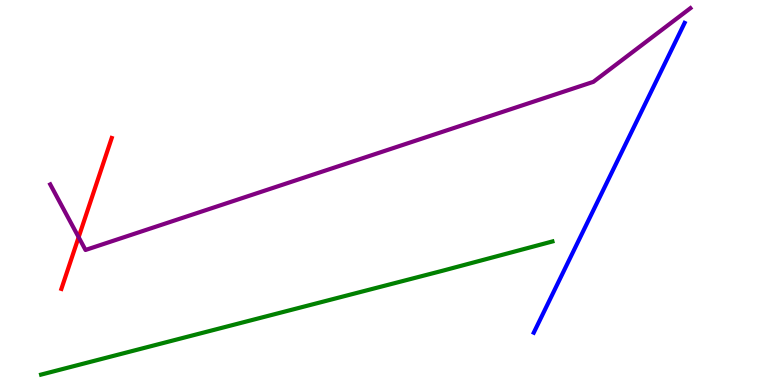[{'lines': ['blue', 'red'], 'intersections': []}, {'lines': ['green', 'red'], 'intersections': []}, {'lines': ['purple', 'red'], 'intersections': [{'x': 1.01, 'y': 3.84}]}, {'lines': ['blue', 'green'], 'intersections': []}, {'lines': ['blue', 'purple'], 'intersections': []}, {'lines': ['green', 'purple'], 'intersections': []}]